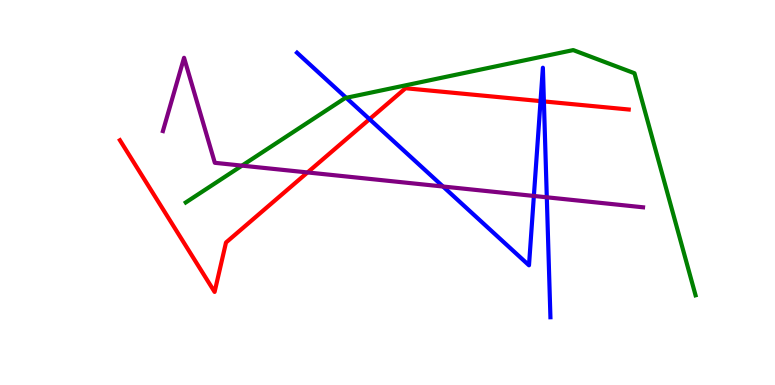[{'lines': ['blue', 'red'], 'intersections': [{'x': 4.77, 'y': 6.9}, {'x': 6.97, 'y': 7.37}, {'x': 7.02, 'y': 7.37}]}, {'lines': ['green', 'red'], 'intersections': []}, {'lines': ['purple', 'red'], 'intersections': [{'x': 3.97, 'y': 5.52}]}, {'lines': ['blue', 'green'], 'intersections': [{'x': 4.47, 'y': 7.46}]}, {'lines': ['blue', 'purple'], 'intersections': [{'x': 5.72, 'y': 5.16}, {'x': 6.89, 'y': 4.91}, {'x': 7.06, 'y': 4.88}]}, {'lines': ['green', 'purple'], 'intersections': [{'x': 3.12, 'y': 5.7}]}]